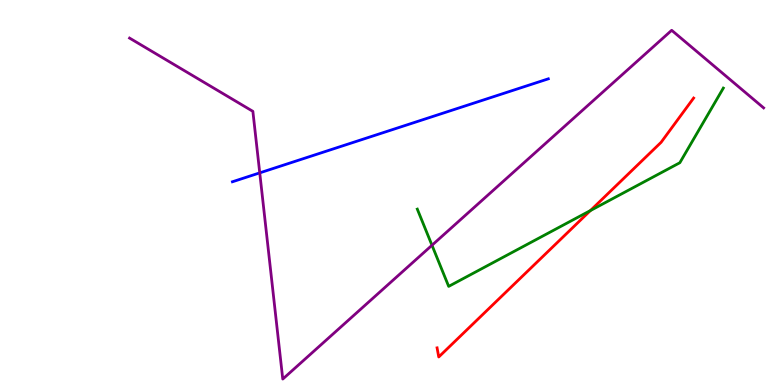[{'lines': ['blue', 'red'], 'intersections': []}, {'lines': ['green', 'red'], 'intersections': [{'x': 7.62, 'y': 4.53}]}, {'lines': ['purple', 'red'], 'intersections': []}, {'lines': ['blue', 'green'], 'intersections': []}, {'lines': ['blue', 'purple'], 'intersections': [{'x': 3.35, 'y': 5.51}]}, {'lines': ['green', 'purple'], 'intersections': [{'x': 5.57, 'y': 3.63}]}]